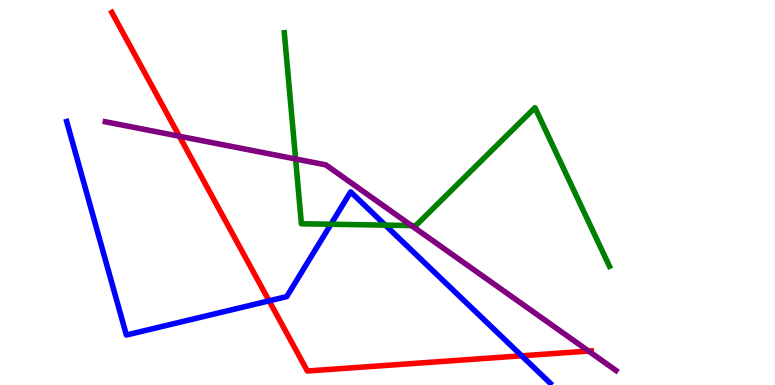[{'lines': ['blue', 'red'], 'intersections': [{'x': 3.47, 'y': 2.19}, {'x': 6.73, 'y': 0.758}]}, {'lines': ['green', 'red'], 'intersections': []}, {'lines': ['purple', 'red'], 'intersections': [{'x': 2.31, 'y': 6.46}, {'x': 7.59, 'y': 0.882}]}, {'lines': ['blue', 'green'], 'intersections': [{'x': 4.27, 'y': 4.18}, {'x': 4.97, 'y': 4.15}]}, {'lines': ['blue', 'purple'], 'intersections': []}, {'lines': ['green', 'purple'], 'intersections': [{'x': 3.81, 'y': 5.87}, {'x': 5.31, 'y': 4.14}]}]